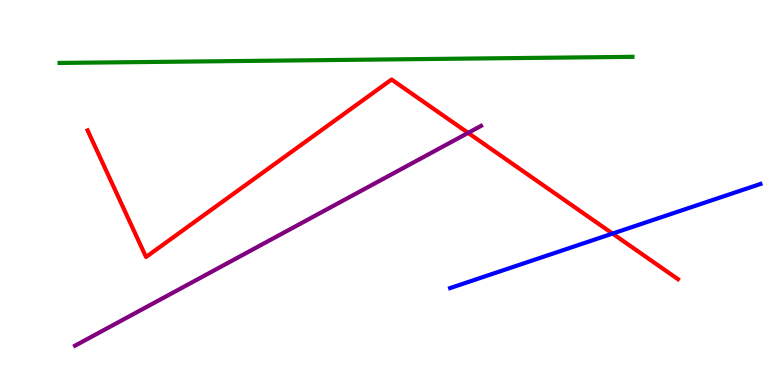[{'lines': ['blue', 'red'], 'intersections': [{'x': 7.9, 'y': 3.93}]}, {'lines': ['green', 'red'], 'intersections': []}, {'lines': ['purple', 'red'], 'intersections': [{'x': 6.04, 'y': 6.55}]}, {'lines': ['blue', 'green'], 'intersections': []}, {'lines': ['blue', 'purple'], 'intersections': []}, {'lines': ['green', 'purple'], 'intersections': []}]